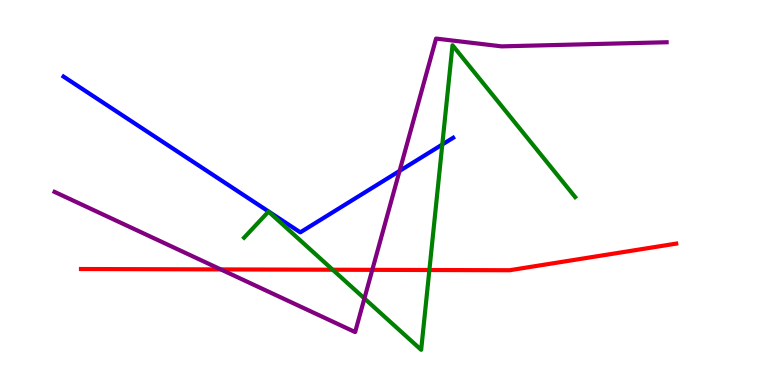[{'lines': ['blue', 'red'], 'intersections': []}, {'lines': ['green', 'red'], 'intersections': [{'x': 4.29, 'y': 2.99}, {'x': 5.54, 'y': 2.99}]}, {'lines': ['purple', 'red'], 'intersections': [{'x': 2.85, 'y': 3.0}, {'x': 4.8, 'y': 2.99}]}, {'lines': ['blue', 'green'], 'intersections': [{'x': 5.71, 'y': 6.25}]}, {'lines': ['blue', 'purple'], 'intersections': [{'x': 5.16, 'y': 5.56}]}, {'lines': ['green', 'purple'], 'intersections': [{'x': 4.7, 'y': 2.25}]}]